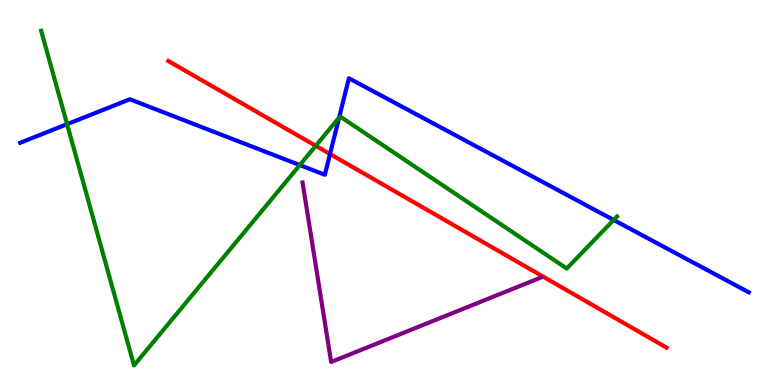[{'lines': ['blue', 'red'], 'intersections': [{'x': 4.26, 'y': 6.0}]}, {'lines': ['green', 'red'], 'intersections': [{'x': 4.07, 'y': 6.21}]}, {'lines': ['purple', 'red'], 'intersections': []}, {'lines': ['blue', 'green'], 'intersections': [{'x': 0.866, 'y': 6.77}, {'x': 3.87, 'y': 5.71}, {'x': 4.38, 'y': 6.95}, {'x': 7.92, 'y': 4.29}]}, {'lines': ['blue', 'purple'], 'intersections': []}, {'lines': ['green', 'purple'], 'intersections': []}]